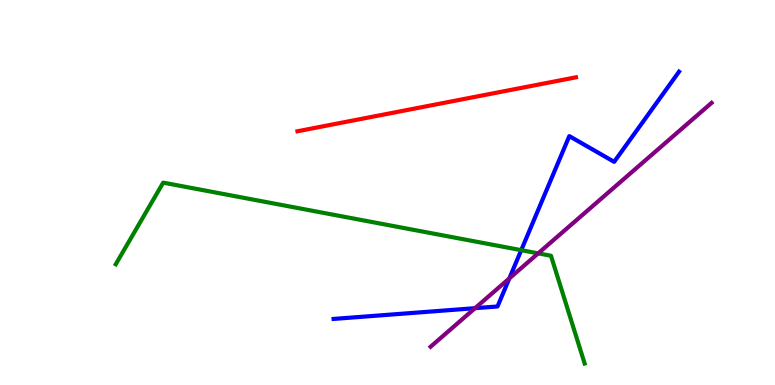[{'lines': ['blue', 'red'], 'intersections': []}, {'lines': ['green', 'red'], 'intersections': []}, {'lines': ['purple', 'red'], 'intersections': []}, {'lines': ['blue', 'green'], 'intersections': [{'x': 6.73, 'y': 3.5}]}, {'lines': ['blue', 'purple'], 'intersections': [{'x': 6.13, 'y': 2.0}, {'x': 6.57, 'y': 2.77}]}, {'lines': ['green', 'purple'], 'intersections': [{'x': 6.94, 'y': 3.42}]}]